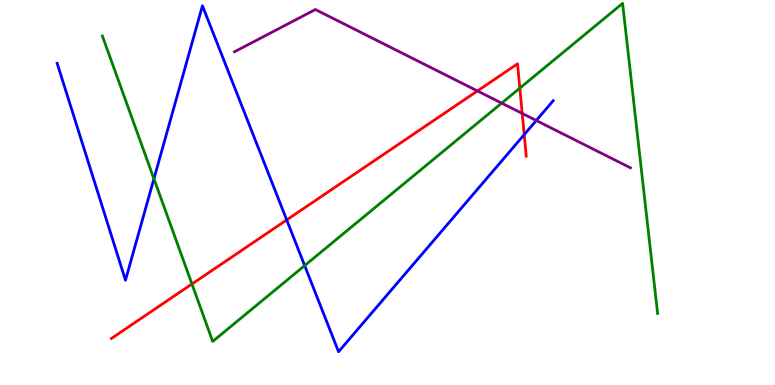[{'lines': ['blue', 'red'], 'intersections': [{'x': 3.7, 'y': 4.29}, {'x': 6.76, 'y': 6.5}]}, {'lines': ['green', 'red'], 'intersections': [{'x': 2.48, 'y': 2.62}, {'x': 6.71, 'y': 7.71}]}, {'lines': ['purple', 'red'], 'intersections': [{'x': 6.16, 'y': 7.64}, {'x': 6.74, 'y': 7.05}]}, {'lines': ['blue', 'green'], 'intersections': [{'x': 1.99, 'y': 5.36}, {'x': 3.93, 'y': 3.1}]}, {'lines': ['blue', 'purple'], 'intersections': [{'x': 6.92, 'y': 6.87}]}, {'lines': ['green', 'purple'], 'intersections': [{'x': 6.47, 'y': 7.32}]}]